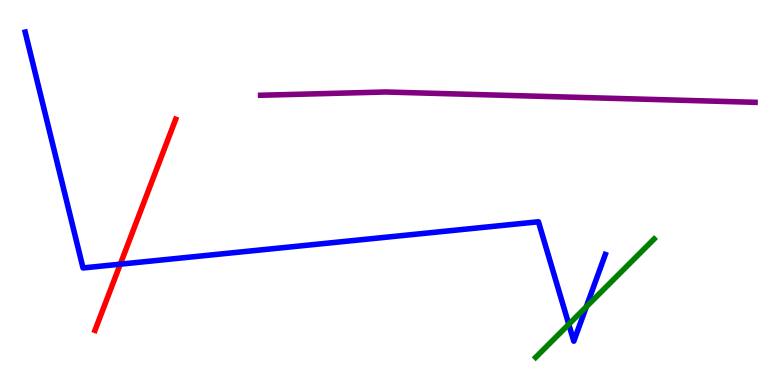[{'lines': ['blue', 'red'], 'intersections': [{'x': 1.55, 'y': 3.14}]}, {'lines': ['green', 'red'], 'intersections': []}, {'lines': ['purple', 'red'], 'intersections': []}, {'lines': ['blue', 'green'], 'intersections': [{'x': 7.34, 'y': 1.58}, {'x': 7.57, 'y': 2.03}]}, {'lines': ['blue', 'purple'], 'intersections': []}, {'lines': ['green', 'purple'], 'intersections': []}]